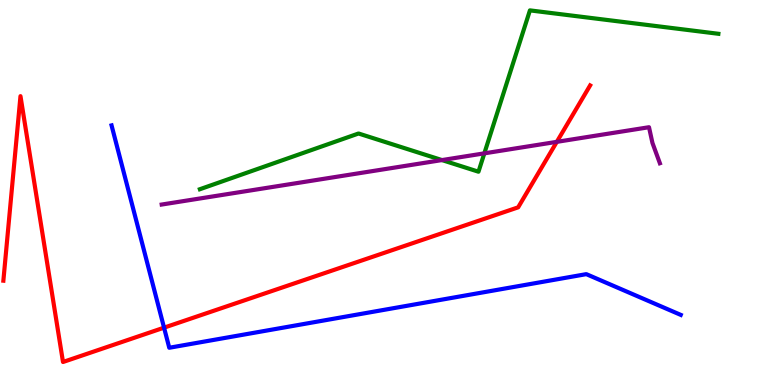[{'lines': ['blue', 'red'], 'intersections': [{'x': 2.12, 'y': 1.49}]}, {'lines': ['green', 'red'], 'intersections': []}, {'lines': ['purple', 'red'], 'intersections': [{'x': 7.18, 'y': 6.32}]}, {'lines': ['blue', 'green'], 'intersections': []}, {'lines': ['blue', 'purple'], 'intersections': []}, {'lines': ['green', 'purple'], 'intersections': [{'x': 5.7, 'y': 5.84}, {'x': 6.25, 'y': 6.02}]}]